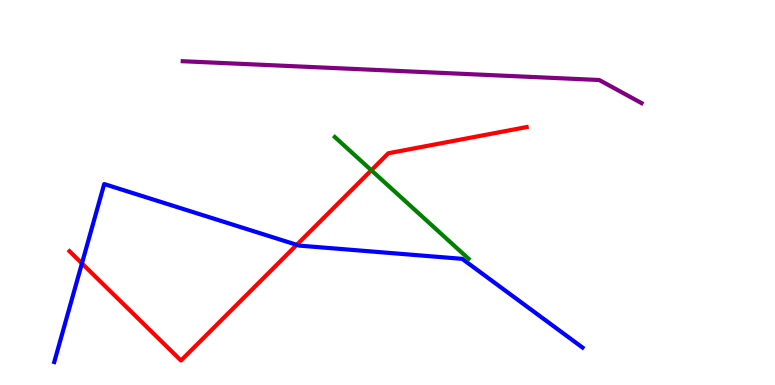[{'lines': ['blue', 'red'], 'intersections': [{'x': 1.06, 'y': 3.16}, {'x': 3.83, 'y': 3.64}]}, {'lines': ['green', 'red'], 'intersections': [{'x': 4.79, 'y': 5.58}]}, {'lines': ['purple', 'red'], 'intersections': []}, {'lines': ['blue', 'green'], 'intersections': []}, {'lines': ['blue', 'purple'], 'intersections': []}, {'lines': ['green', 'purple'], 'intersections': []}]